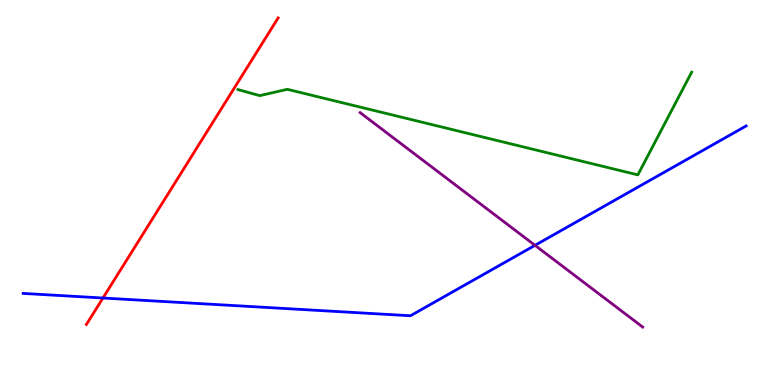[{'lines': ['blue', 'red'], 'intersections': [{'x': 1.33, 'y': 2.26}]}, {'lines': ['green', 'red'], 'intersections': []}, {'lines': ['purple', 'red'], 'intersections': []}, {'lines': ['blue', 'green'], 'intersections': []}, {'lines': ['blue', 'purple'], 'intersections': [{'x': 6.9, 'y': 3.63}]}, {'lines': ['green', 'purple'], 'intersections': []}]